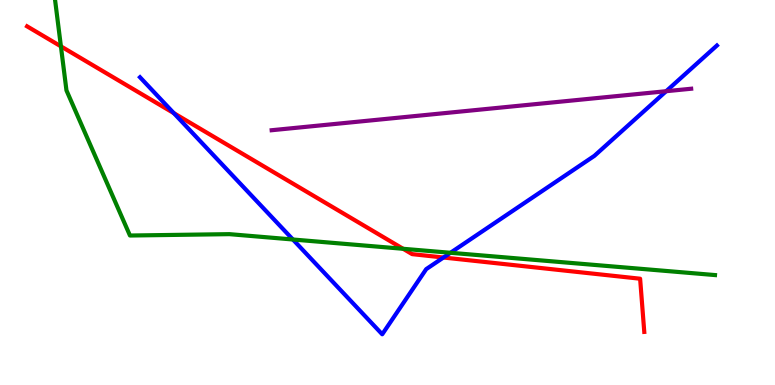[{'lines': ['blue', 'red'], 'intersections': [{'x': 2.24, 'y': 7.06}, {'x': 5.72, 'y': 3.31}]}, {'lines': ['green', 'red'], 'intersections': [{'x': 0.786, 'y': 8.8}, {'x': 5.2, 'y': 3.54}]}, {'lines': ['purple', 'red'], 'intersections': []}, {'lines': ['blue', 'green'], 'intersections': [{'x': 3.78, 'y': 3.78}, {'x': 5.81, 'y': 3.43}]}, {'lines': ['blue', 'purple'], 'intersections': [{'x': 8.6, 'y': 7.63}]}, {'lines': ['green', 'purple'], 'intersections': []}]